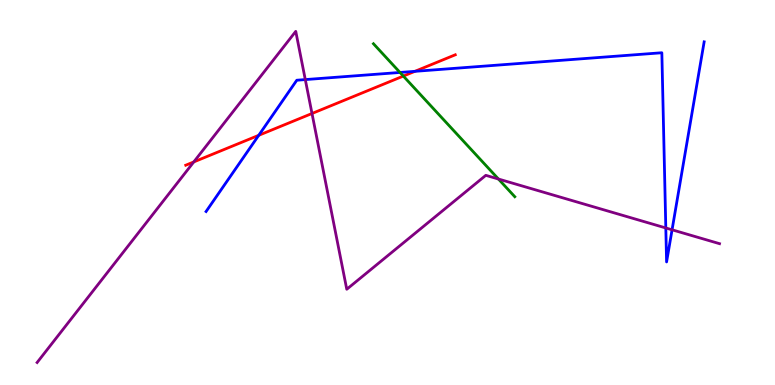[{'lines': ['blue', 'red'], 'intersections': [{'x': 3.34, 'y': 6.49}, {'x': 5.35, 'y': 8.15}]}, {'lines': ['green', 'red'], 'intersections': [{'x': 5.2, 'y': 8.02}]}, {'lines': ['purple', 'red'], 'intersections': [{'x': 2.5, 'y': 5.79}, {'x': 4.03, 'y': 7.05}]}, {'lines': ['blue', 'green'], 'intersections': [{'x': 5.16, 'y': 8.12}]}, {'lines': ['blue', 'purple'], 'intersections': [{'x': 3.94, 'y': 7.93}, {'x': 8.59, 'y': 4.08}, {'x': 8.67, 'y': 4.03}]}, {'lines': ['green', 'purple'], 'intersections': [{'x': 6.43, 'y': 5.35}]}]